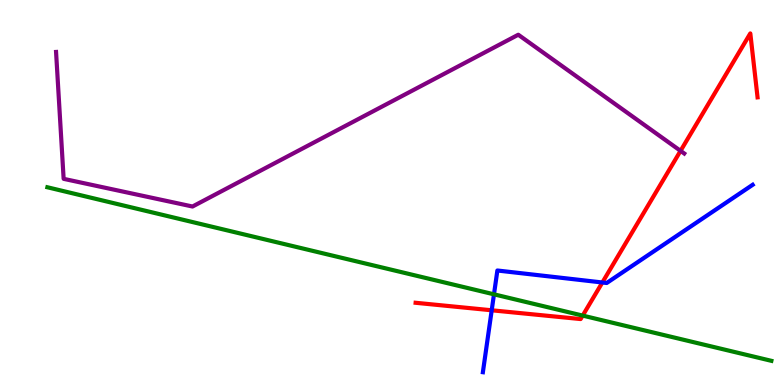[{'lines': ['blue', 'red'], 'intersections': [{'x': 6.34, 'y': 1.94}, {'x': 7.77, 'y': 2.66}]}, {'lines': ['green', 'red'], 'intersections': [{'x': 7.52, 'y': 1.8}]}, {'lines': ['purple', 'red'], 'intersections': [{'x': 8.78, 'y': 6.08}]}, {'lines': ['blue', 'green'], 'intersections': [{'x': 6.37, 'y': 2.36}]}, {'lines': ['blue', 'purple'], 'intersections': []}, {'lines': ['green', 'purple'], 'intersections': []}]